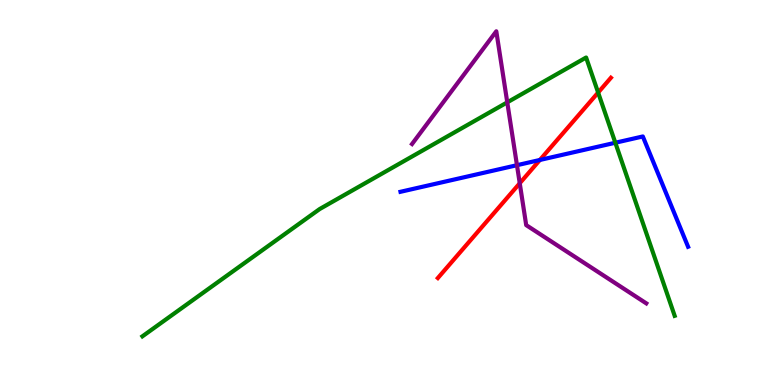[{'lines': ['blue', 'red'], 'intersections': [{'x': 6.97, 'y': 5.85}]}, {'lines': ['green', 'red'], 'intersections': [{'x': 7.72, 'y': 7.6}]}, {'lines': ['purple', 'red'], 'intersections': [{'x': 6.71, 'y': 5.24}]}, {'lines': ['blue', 'green'], 'intersections': [{'x': 7.94, 'y': 6.29}]}, {'lines': ['blue', 'purple'], 'intersections': [{'x': 6.67, 'y': 5.71}]}, {'lines': ['green', 'purple'], 'intersections': [{'x': 6.55, 'y': 7.34}]}]